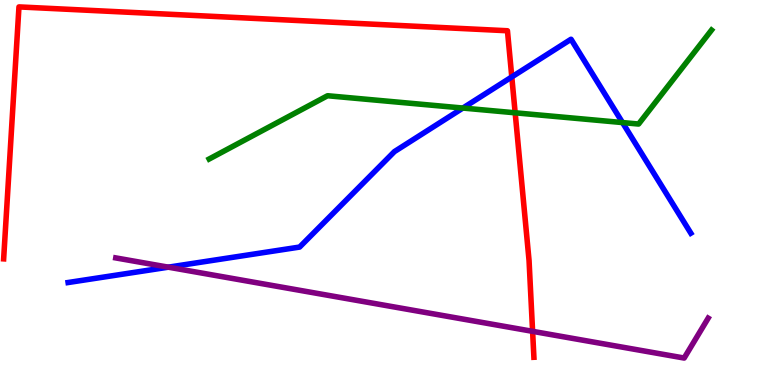[{'lines': ['blue', 'red'], 'intersections': [{'x': 6.6, 'y': 8.0}]}, {'lines': ['green', 'red'], 'intersections': [{'x': 6.65, 'y': 7.07}]}, {'lines': ['purple', 'red'], 'intersections': [{'x': 6.87, 'y': 1.39}]}, {'lines': ['blue', 'green'], 'intersections': [{'x': 5.97, 'y': 7.19}, {'x': 8.03, 'y': 6.82}]}, {'lines': ['blue', 'purple'], 'intersections': [{'x': 2.17, 'y': 3.06}]}, {'lines': ['green', 'purple'], 'intersections': []}]